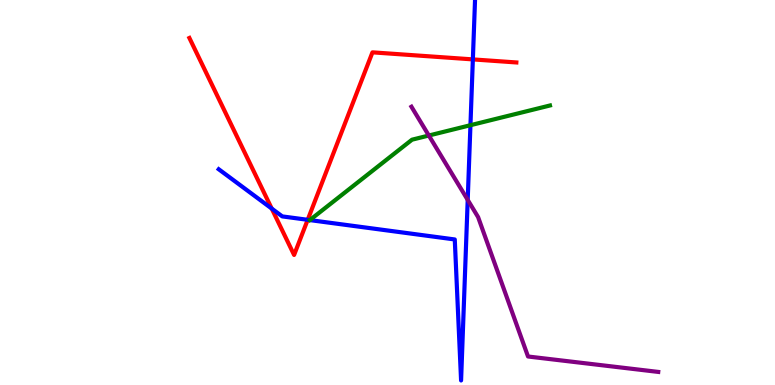[{'lines': ['blue', 'red'], 'intersections': [{'x': 3.51, 'y': 4.58}, {'x': 3.97, 'y': 4.29}, {'x': 6.1, 'y': 8.46}]}, {'lines': ['green', 'red'], 'intersections': []}, {'lines': ['purple', 'red'], 'intersections': []}, {'lines': ['blue', 'green'], 'intersections': [{'x': 6.07, 'y': 6.75}]}, {'lines': ['blue', 'purple'], 'intersections': [{'x': 6.03, 'y': 4.81}]}, {'lines': ['green', 'purple'], 'intersections': [{'x': 5.53, 'y': 6.48}]}]